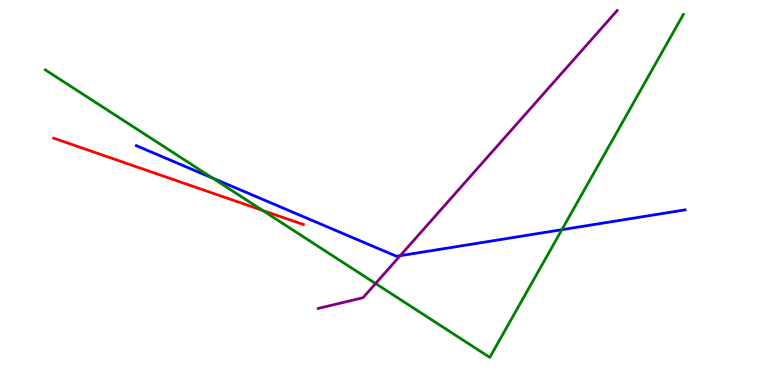[{'lines': ['blue', 'red'], 'intersections': []}, {'lines': ['green', 'red'], 'intersections': [{'x': 3.39, 'y': 4.53}]}, {'lines': ['purple', 'red'], 'intersections': []}, {'lines': ['blue', 'green'], 'intersections': [{'x': 2.74, 'y': 5.37}, {'x': 7.25, 'y': 4.03}]}, {'lines': ['blue', 'purple'], 'intersections': [{'x': 5.16, 'y': 3.36}]}, {'lines': ['green', 'purple'], 'intersections': [{'x': 4.85, 'y': 2.64}]}]